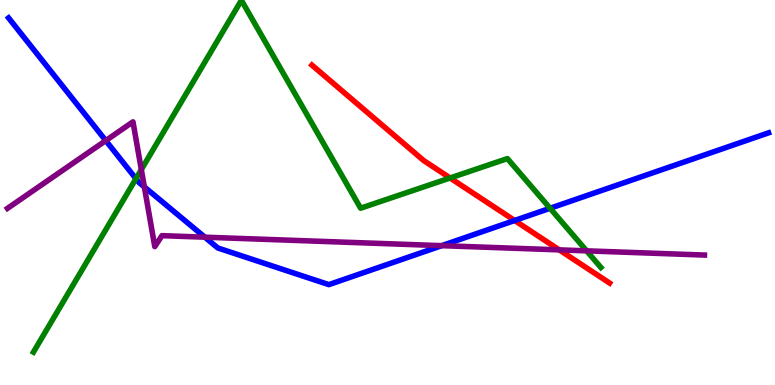[{'lines': ['blue', 'red'], 'intersections': [{'x': 6.64, 'y': 4.27}]}, {'lines': ['green', 'red'], 'intersections': [{'x': 5.81, 'y': 5.38}]}, {'lines': ['purple', 'red'], 'intersections': [{'x': 7.22, 'y': 3.51}]}, {'lines': ['blue', 'green'], 'intersections': [{'x': 1.75, 'y': 5.36}, {'x': 7.1, 'y': 4.59}]}, {'lines': ['blue', 'purple'], 'intersections': [{'x': 1.36, 'y': 6.35}, {'x': 1.86, 'y': 5.15}, {'x': 2.64, 'y': 3.84}, {'x': 5.7, 'y': 3.62}]}, {'lines': ['green', 'purple'], 'intersections': [{'x': 1.82, 'y': 5.6}, {'x': 7.57, 'y': 3.48}]}]